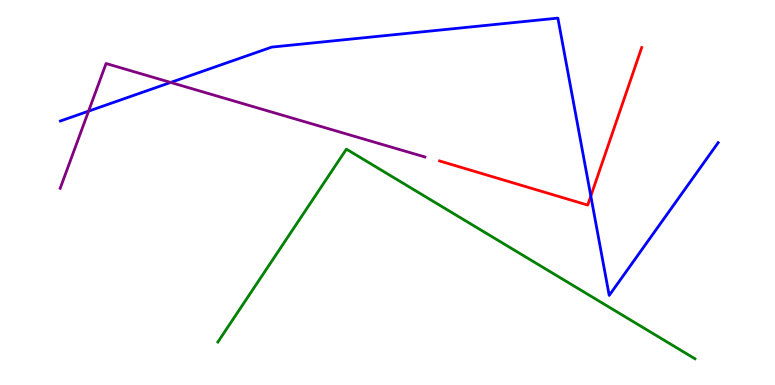[{'lines': ['blue', 'red'], 'intersections': [{'x': 7.62, 'y': 4.91}]}, {'lines': ['green', 'red'], 'intersections': []}, {'lines': ['purple', 'red'], 'intersections': []}, {'lines': ['blue', 'green'], 'intersections': []}, {'lines': ['blue', 'purple'], 'intersections': [{'x': 1.14, 'y': 7.11}, {'x': 2.2, 'y': 7.86}]}, {'lines': ['green', 'purple'], 'intersections': []}]